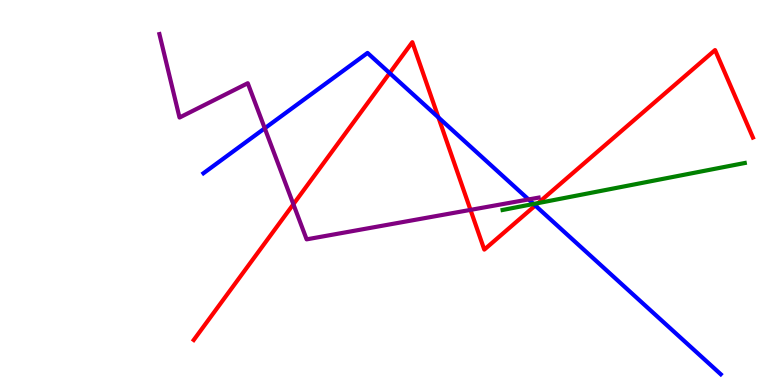[{'lines': ['blue', 'red'], 'intersections': [{'x': 5.03, 'y': 8.1}, {'x': 5.66, 'y': 6.95}, {'x': 6.91, 'y': 4.66}]}, {'lines': ['green', 'red'], 'intersections': [{'x': 6.94, 'y': 4.72}]}, {'lines': ['purple', 'red'], 'intersections': [{'x': 3.79, 'y': 4.7}, {'x': 6.07, 'y': 4.55}]}, {'lines': ['blue', 'green'], 'intersections': [{'x': 6.88, 'y': 4.7}]}, {'lines': ['blue', 'purple'], 'intersections': [{'x': 3.42, 'y': 6.67}, {'x': 6.82, 'y': 4.82}]}, {'lines': ['green', 'purple'], 'intersections': []}]